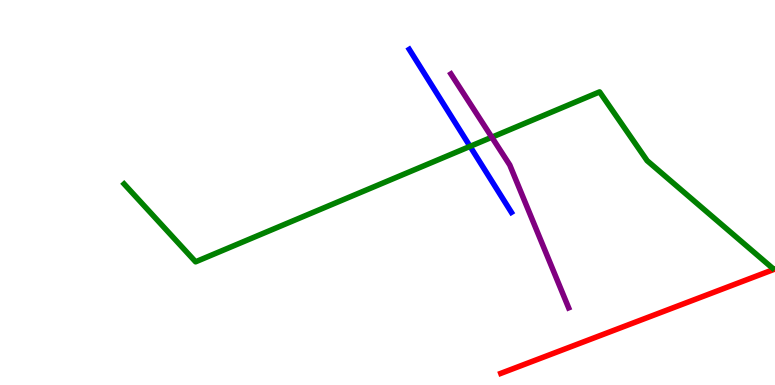[{'lines': ['blue', 'red'], 'intersections': []}, {'lines': ['green', 'red'], 'intersections': []}, {'lines': ['purple', 'red'], 'intersections': []}, {'lines': ['blue', 'green'], 'intersections': [{'x': 6.07, 'y': 6.2}]}, {'lines': ['blue', 'purple'], 'intersections': []}, {'lines': ['green', 'purple'], 'intersections': [{'x': 6.35, 'y': 6.44}]}]